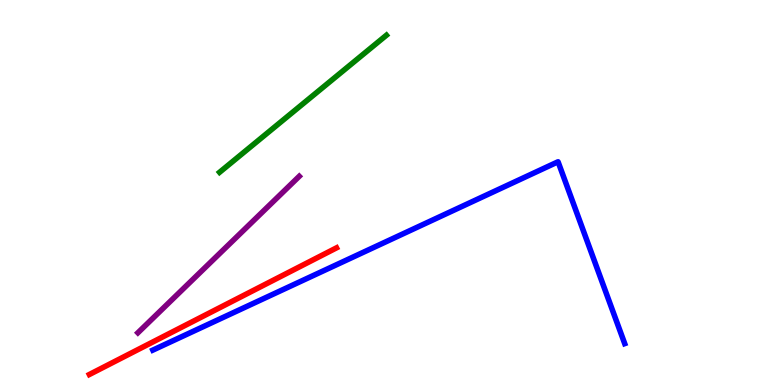[{'lines': ['blue', 'red'], 'intersections': []}, {'lines': ['green', 'red'], 'intersections': []}, {'lines': ['purple', 'red'], 'intersections': []}, {'lines': ['blue', 'green'], 'intersections': []}, {'lines': ['blue', 'purple'], 'intersections': []}, {'lines': ['green', 'purple'], 'intersections': []}]